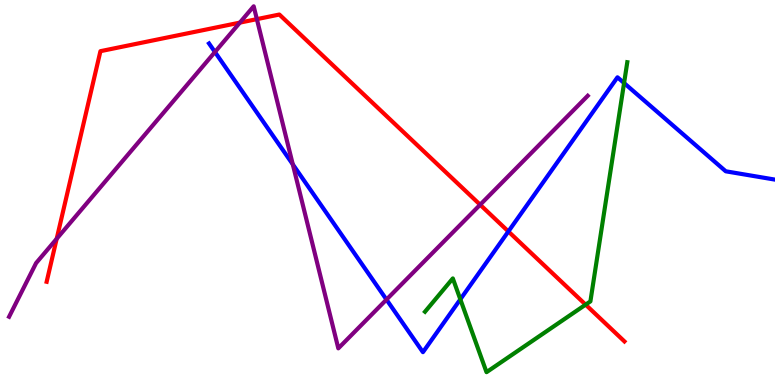[{'lines': ['blue', 'red'], 'intersections': [{'x': 6.56, 'y': 3.99}]}, {'lines': ['green', 'red'], 'intersections': [{'x': 7.56, 'y': 2.09}]}, {'lines': ['purple', 'red'], 'intersections': [{'x': 0.731, 'y': 3.8}, {'x': 3.09, 'y': 9.41}, {'x': 3.31, 'y': 9.5}, {'x': 6.2, 'y': 4.68}]}, {'lines': ['blue', 'green'], 'intersections': [{'x': 5.94, 'y': 2.23}, {'x': 8.05, 'y': 7.84}]}, {'lines': ['blue', 'purple'], 'intersections': [{'x': 2.77, 'y': 8.65}, {'x': 3.78, 'y': 5.73}, {'x': 4.99, 'y': 2.22}]}, {'lines': ['green', 'purple'], 'intersections': []}]